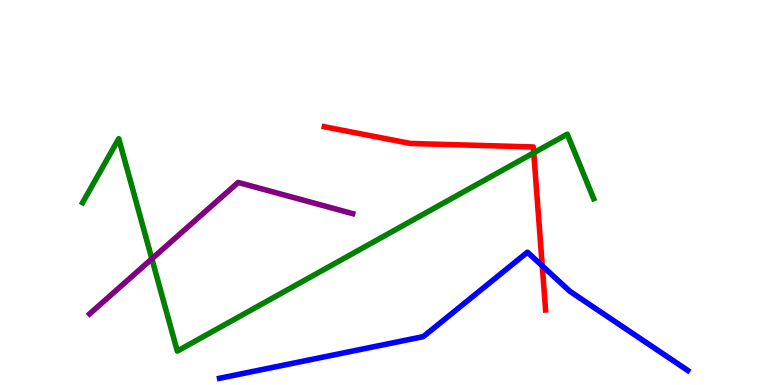[{'lines': ['blue', 'red'], 'intersections': [{'x': 7.0, 'y': 3.09}]}, {'lines': ['green', 'red'], 'intersections': [{'x': 6.89, 'y': 6.03}]}, {'lines': ['purple', 'red'], 'intersections': []}, {'lines': ['blue', 'green'], 'intersections': []}, {'lines': ['blue', 'purple'], 'intersections': []}, {'lines': ['green', 'purple'], 'intersections': [{'x': 1.96, 'y': 3.28}]}]